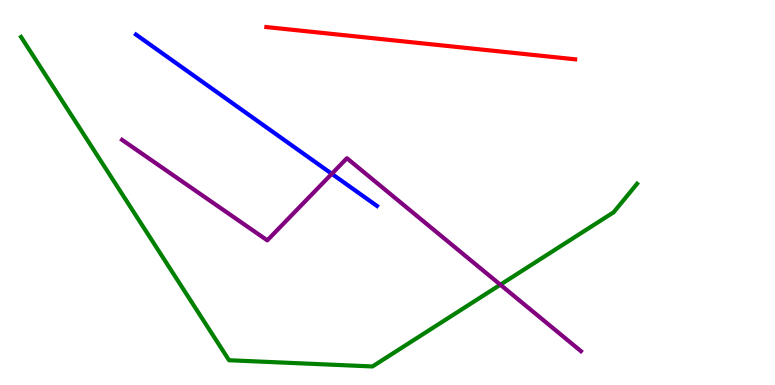[{'lines': ['blue', 'red'], 'intersections': []}, {'lines': ['green', 'red'], 'intersections': []}, {'lines': ['purple', 'red'], 'intersections': []}, {'lines': ['blue', 'green'], 'intersections': []}, {'lines': ['blue', 'purple'], 'intersections': [{'x': 4.28, 'y': 5.49}]}, {'lines': ['green', 'purple'], 'intersections': [{'x': 6.46, 'y': 2.61}]}]